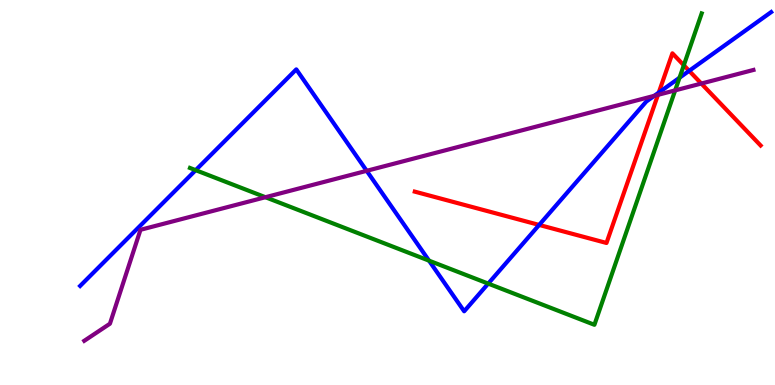[{'lines': ['blue', 'red'], 'intersections': [{'x': 6.96, 'y': 4.16}, {'x': 8.5, 'y': 7.59}, {'x': 8.89, 'y': 8.16}]}, {'lines': ['green', 'red'], 'intersections': [{'x': 8.82, 'y': 8.3}]}, {'lines': ['purple', 'red'], 'intersections': [{'x': 8.49, 'y': 7.54}, {'x': 9.05, 'y': 7.83}]}, {'lines': ['blue', 'green'], 'intersections': [{'x': 2.52, 'y': 5.58}, {'x': 5.54, 'y': 3.23}, {'x': 6.3, 'y': 2.63}, {'x': 8.77, 'y': 7.98}]}, {'lines': ['blue', 'purple'], 'intersections': [{'x': 4.73, 'y': 5.56}, {'x': 8.44, 'y': 7.51}]}, {'lines': ['green', 'purple'], 'intersections': [{'x': 3.42, 'y': 4.88}, {'x': 8.71, 'y': 7.65}]}]